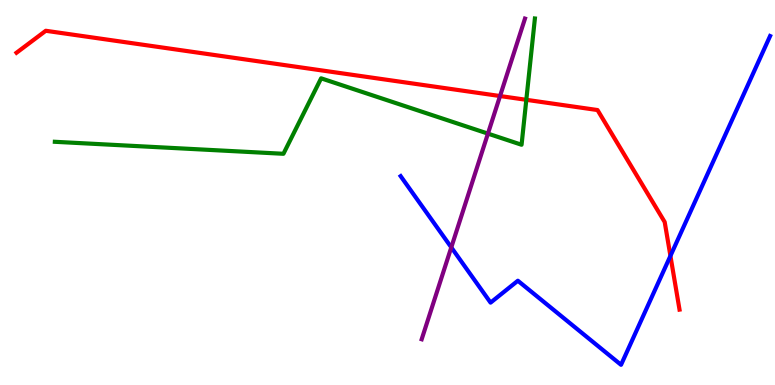[{'lines': ['blue', 'red'], 'intersections': [{'x': 8.65, 'y': 3.35}]}, {'lines': ['green', 'red'], 'intersections': [{'x': 6.79, 'y': 7.41}]}, {'lines': ['purple', 'red'], 'intersections': [{'x': 6.45, 'y': 7.51}]}, {'lines': ['blue', 'green'], 'intersections': []}, {'lines': ['blue', 'purple'], 'intersections': [{'x': 5.82, 'y': 3.57}]}, {'lines': ['green', 'purple'], 'intersections': [{'x': 6.3, 'y': 6.53}]}]